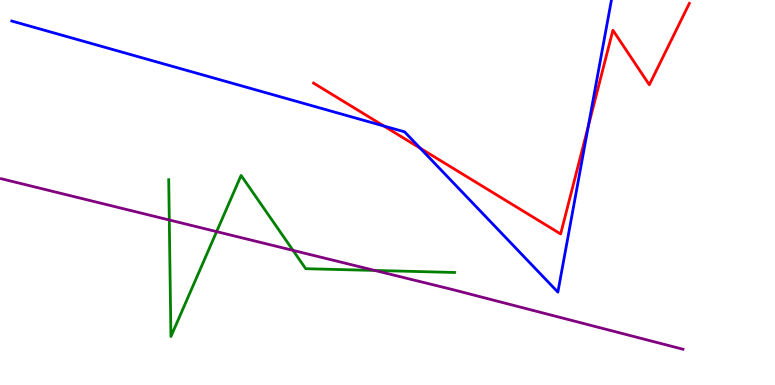[{'lines': ['blue', 'red'], 'intersections': [{'x': 4.95, 'y': 6.73}, {'x': 5.42, 'y': 6.15}, {'x': 7.59, 'y': 6.72}]}, {'lines': ['green', 'red'], 'intersections': []}, {'lines': ['purple', 'red'], 'intersections': []}, {'lines': ['blue', 'green'], 'intersections': []}, {'lines': ['blue', 'purple'], 'intersections': []}, {'lines': ['green', 'purple'], 'intersections': [{'x': 2.18, 'y': 4.29}, {'x': 2.8, 'y': 3.98}, {'x': 3.78, 'y': 3.5}, {'x': 4.84, 'y': 2.98}]}]